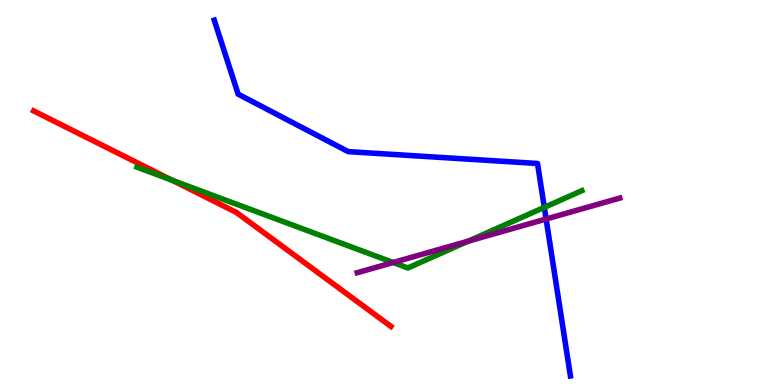[{'lines': ['blue', 'red'], 'intersections': []}, {'lines': ['green', 'red'], 'intersections': [{'x': 2.22, 'y': 5.32}]}, {'lines': ['purple', 'red'], 'intersections': []}, {'lines': ['blue', 'green'], 'intersections': [{'x': 7.02, 'y': 4.61}]}, {'lines': ['blue', 'purple'], 'intersections': [{'x': 7.05, 'y': 4.31}]}, {'lines': ['green', 'purple'], 'intersections': [{'x': 5.07, 'y': 3.18}, {'x': 6.04, 'y': 3.74}]}]